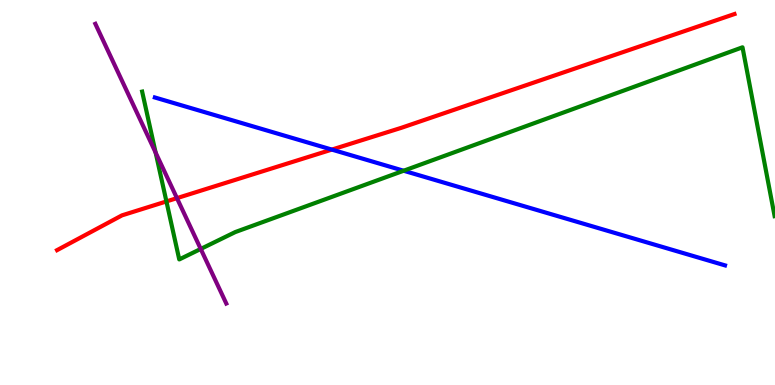[{'lines': ['blue', 'red'], 'intersections': [{'x': 4.28, 'y': 6.11}]}, {'lines': ['green', 'red'], 'intersections': [{'x': 2.15, 'y': 4.77}]}, {'lines': ['purple', 'red'], 'intersections': [{'x': 2.28, 'y': 4.85}]}, {'lines': ['blue', 'green'], 'intersections': [{'x': 5.21, 'y': 5.57}]}, {'lines': ['blue', 'purple'], 'intersections': []}, {'lines': ['green', 'purple'], 'intersections': [{'x': 2.01, 'y': 6.04}, {'x': 2.59, 'y': 3.53}]}]